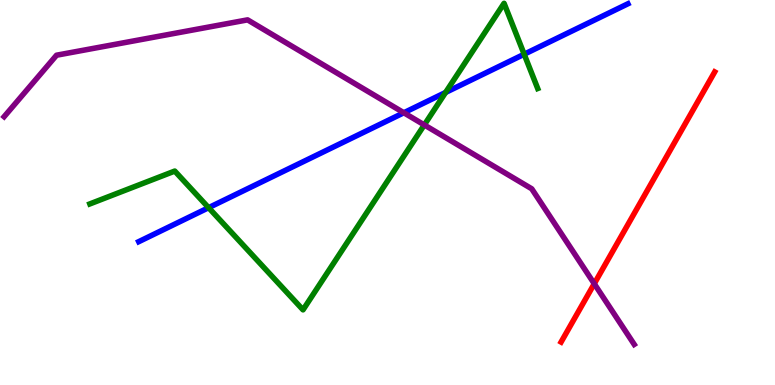[{'lines': ['blue', 'red'], 'intersections': []}, {'lines': ['green', 'red'], 'intersections': []}, {'lines': ['purple', 'red'], 'intersections': [{'x': 7.67, 'y': 2.63}]}, {'lines': ['blue', 'green'], 'intersections': [{'x': 2.69, 'y': 4.61}, {'x': 5.75, 'y': 7.6}, {'x': 6.76, 'y': 8.59}]}, {'lines': ['blue', 'purple'], 'intersections': [{'x': 5.21, 'y': 7.07}]}, {'lines': ['green', 'purple'], 'intersections': [{'x': 5.47, 'y': 6.76}]}]